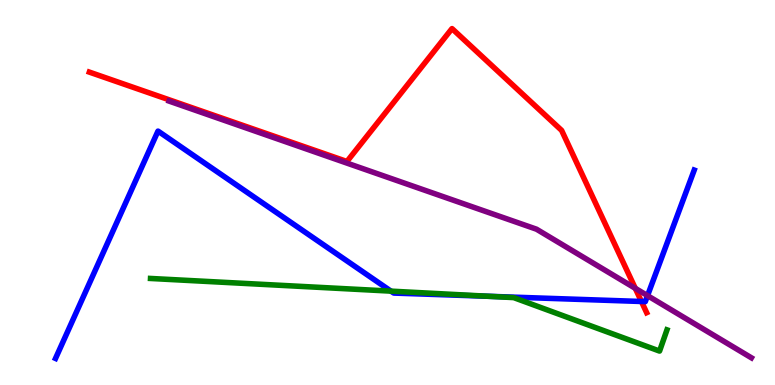[{'lines': ['blue', 'red'], 'intersections': [{'x': 8.28, 'y': 2.17}]}, {'lines': ['green', 'red'], 'intersections': []}, {'lines': ['purple', 'red'], 'intersections': [{'x': 8.2, 'y': 2.51}]}, {'lines': ['blue', 'green'], 'intersections': [{'x': 5.04, 'y': 2.44}, {'x': 6.31, 'y': 2.3}]}, {'lines': ['blue', 'purple'], 'intersections': [{'x': 8.36, 'y': 2.32}]}, {'lines': ['green', 'purple'], 'intersections': []}]